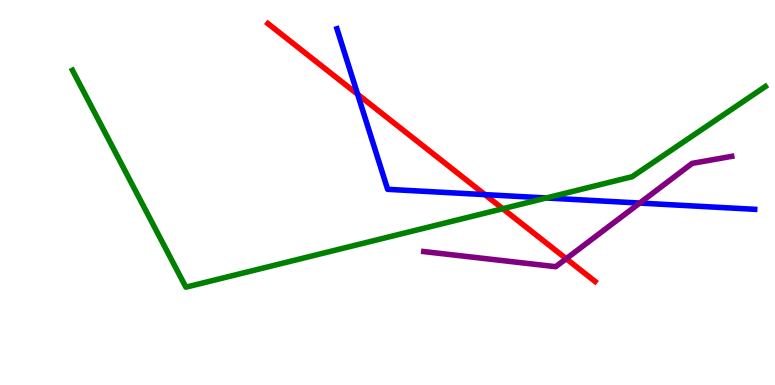[{'lines': ['blue', 'red'], 'intersections': [{'x': 4.61, 'y': 7.55}, {'x': 6.26, 'y': 4.94}]}, {'lines': ['green', 'red'], 'intersections': [{'x': 6.49, 'y': 4.58}]}, {'lines': ['purple', 'red'], 'intersections': [{'x': 7.31, 'y': 3.28}]}, {'lines': ['blue', 'green'], 'intersections': [{'x': 7.05, 'y': 4.86}]}, {'lines': ['blue', 'purple'], 'intersections': [{'x': 8.25, 'y': 4.73}]}, {'lines': ['green', 'purple'], 'intersections': []}]